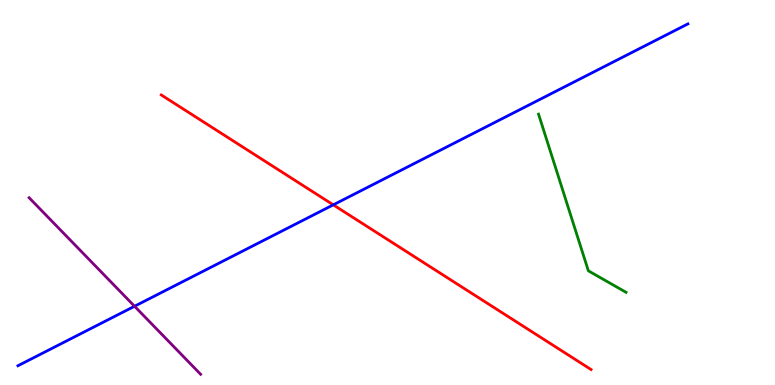[{'lines': ['blue', 'red'], 'intersections': [{'x': 4.3, 'y': 4.68}]}, {'lines': ['green', 'red'], 'intersections': []}, {'lines': ['purple', 'red'], 'intersections': []}, {'lines': ['blue', 'green'], 'intersections': []}, {'lines': ['blue', 'purple'], 'intersections': [{'x': 1.74, 'y': 2.05}]}, {'lines': ['green', 'purple'], 'intersections': []}]